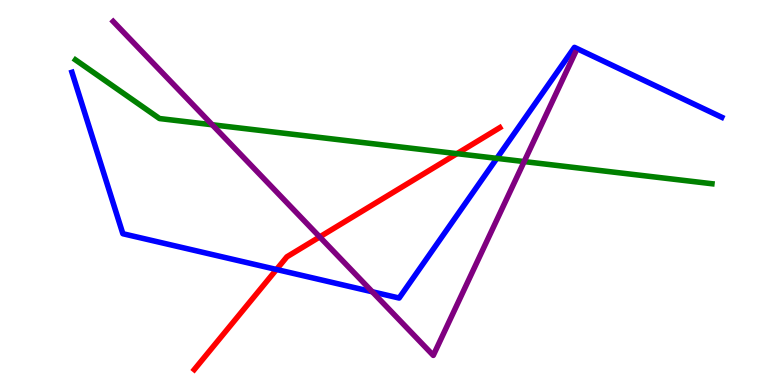[{'lines': ['blue', 'red'], 'intersections': [{'x': 3.57, 'y': 3.0}]}, {'lines': ['green', 'red'], 'intersections': [{'x': 5.9, 'y': 6.01}]}, {'lines': ['purple', 'red'], 'intersections': [{'x': 4.13, 'y': 3.85}]}, {'lines': ['blue', 'green'], 'intersections': [{'x': 6.41, 'y': 5.89}]}, {'lines': ['blue', 'purple'], 'intersections': [{'x': 4.8, 'y': 2.42}]}, {'lines': ['green', 'purple'], 'intersections': [{'x': 2.74, 'y': 6.76}, {'x': 6.76, 'y': 5.8}]}]